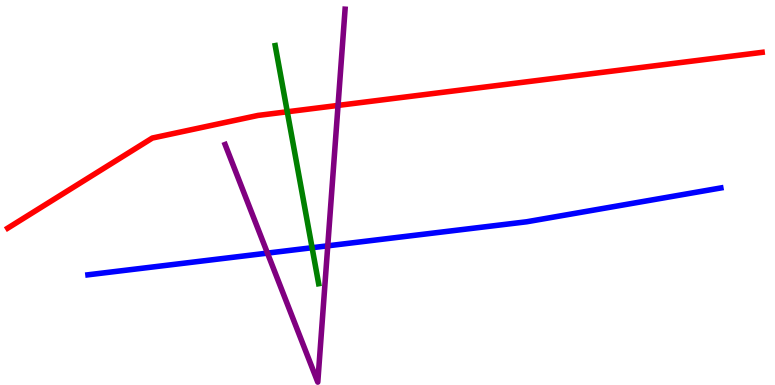[{'lines': ['blue', 'red'], 'intersections': []}, {'lines': ['green', 'red'], 'intersections': [{'x': 3.71, 'y': 7.1}]}, {'lines': ['purple', 'red'], 'intersections': [{'x': 4.36, 'y': 7.26}]}, {'lines': ['blue', 'green'], 'intersections': [{'x': 4.03, 'y': 3.57}]}, {'lines': ['blue', 'purple'], 'intersections': [{'x': 3.45, 'y': 3.43}, {'x': 4.23, 'y': 3.62}]}, {'lines': ['green', 'purple'], 'intersections': []}]